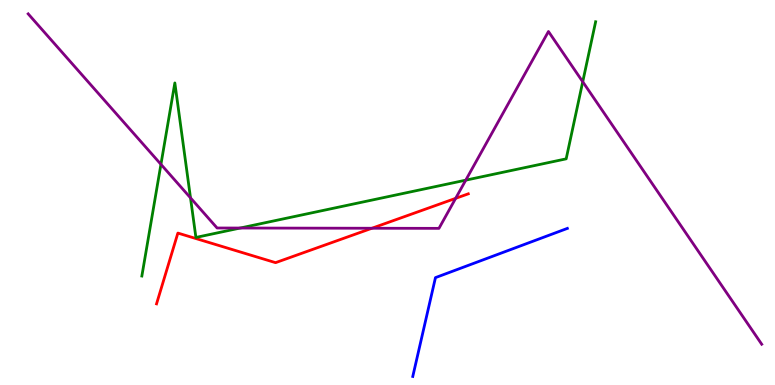[{'lines': ['blue', 'red'], 'intersections': []}, {'lines': ['green', 'red'], 'intersections': []}, {'lines': ['purple', 'red'], 'intersections': [{'x': 4.8, 'y': 4.07}, {'x': 5.88, 'y': 4.85}]}, {'lines': ['blue', 'green'], 'intersections': []}, {'lines': ['blue', 'purple'], 'intersections': []}, {'lines': ['green', 'purple'], 'intersections': [{'x': 2.08, 'y': 5.73}, {'x': 2.46, 'y': 4.86}, {'x': 3.1, 'y': 4.08}, {'x': 6.01, 'y': 5.32}, {'x': 7.52, 'y': 7.88}]}]